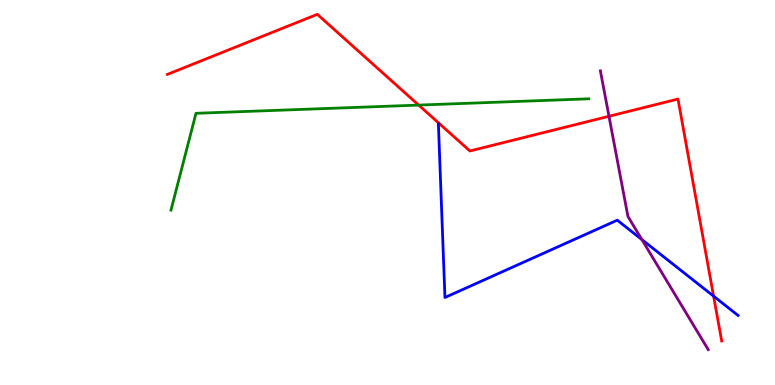[{'lines': ['blue', 'red'], 'intersections': [{'x': 9.21, 'y': 2.31}]}, {'lines': ['green', 'red'], 'intersections': [{'x': 5.4, 'y': 7.27}]}, {'lines': ['purple', 'red'], 'intersections': [{'x': 7.86, 'y': 6.98}]}, {'lines': ['blue', 'green'], 'intersections': []}, {'lines': ['blue', 'purple'], 'intersections': [{'x': 8.28, 'y': 3.78}]}, {'lines': ['green', 'purple'], 'intersections': []}]